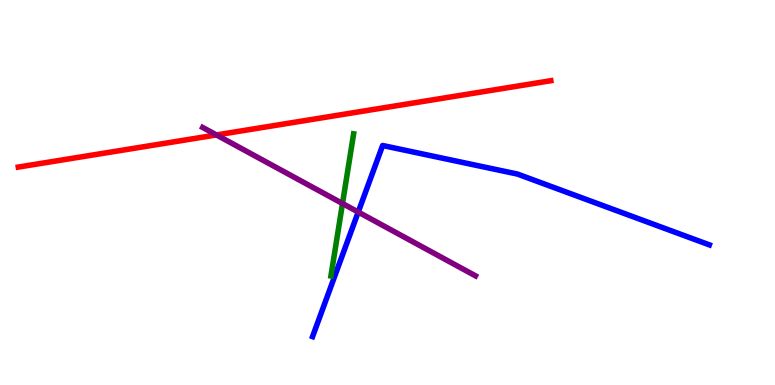[{'lines': ['blue', 'red'], 'intersections': []}, {'lines': ['green', 'red'], 'intersections': []}, {'lines': ['purple', 'red'], 'intersections': [{'x': 2.79, 'y': 6.5}]}, {'lines': ['blue', 'green'], 'intersections': []}, {'lines': ['blue', 'purple'], 'intersections': [{'x': 4.62, 'y': 4.49}]}, {'lines': ['green', 'purple'], 'intersections': [{'x': 4.42, 'y': 4.71}]}]